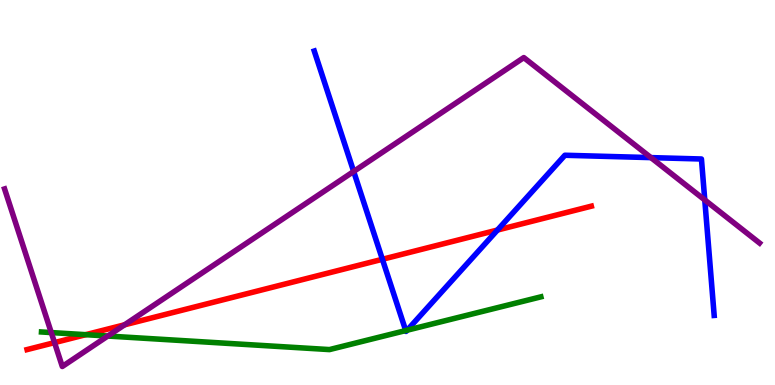[{'lines': ['blue', 'red'], 'intersections': [{'x': 4.93, 'y': 3.27}, {'x': 6.42, 'y': 4.03}]}, {'lines': ['green', 'red'], 'intersections': [{'x': 1.11, 'y': 1.31}]}, {'lines': ['purple', 'red'], 'intersections': [{'x': 0.704, 'y': 1.1}, {'x': 1.61, 'y': 1.56}]}, {'lines': ['blue', 'green'], 'intersections': [{'x': 5.24, 'y': 1.41}, {'x': 5.25, 'y': 1.42}]}, {'lines': ['blue', 'purple'], 'intersections': [{'x': 4.56, 'y': 5.55}, {'x': 8.4, 'y': 5.91}, {'x': 9.09, 'y': 4.81}]}, {'lines': ['green', 'purple'], 'intersections': [{'x': 0.662, 'y': 1.36}, {'x': 1.39, 'y': 1.27}]}]